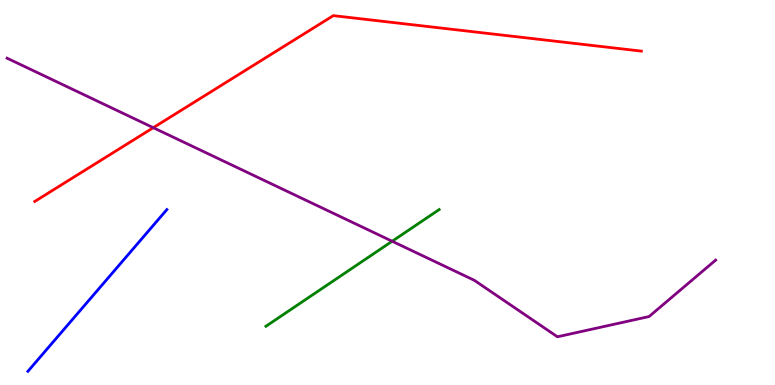[{'lines': ['blue', 'red'], 'intersections': []}, {'lines': ['green', 'red'], 'intersections': []}, {'lines': ['purple', 'red'], 'intersections': [{'x': 1.98, 'y': 6.68}]}, {'lines': ['blue', 'green'], 'intersections': []}, {'lines': ['blue', 'purple'], 'intersections': []}, {'lines': ['green', 'purple'], 'intersections': [{'x': 5.06, 'y': 3.73}]}]